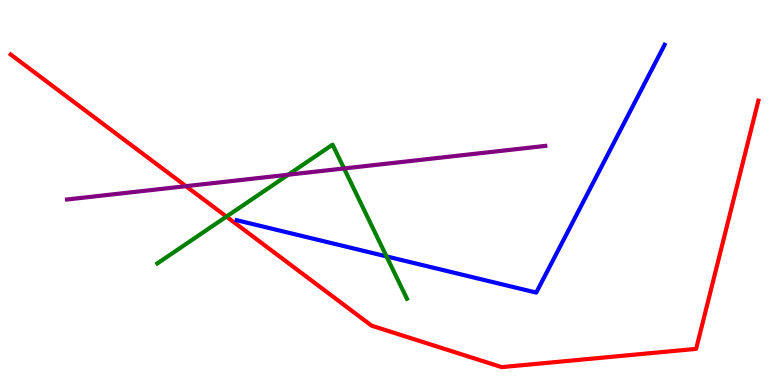[{'lines': ['blue', 'red'], 'intersections': []}, {'lines': ['green', 'red'], 'intersections': [{'x': 2.92, 'y': 4.37}]}, {'lines': ['purple', 'red'], 'intersections': [{'x': 2.4, 'y': 5.16}]}, {'lines': ['blue', 'green'], 'intersections': [{'x': 4.99, 'y': 3.34}]}, {'lines': ['blue', 'purple'], 'intersections': []}, {'lines': ['green', 'purple'], 'intersections': [{'x': 3.72, 'y': 5.46}, {'x': 4.44, 'y': 5.62}]}]